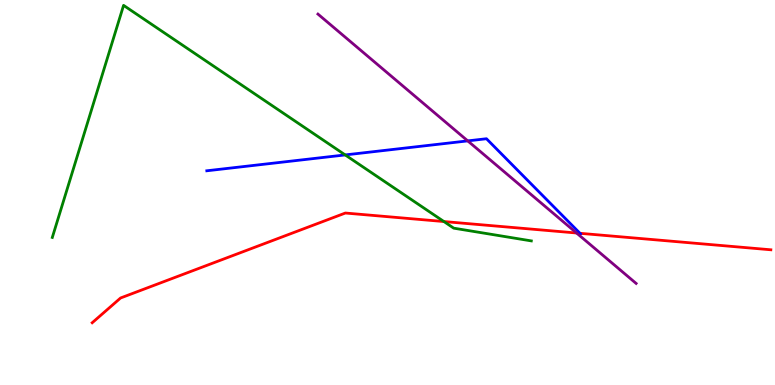[{'lines': ['blue', 'red'], 'intersections': [{'x': 7.48, 'y': 3.94}]}, {'lines': ['green', 'red'], 'intersections': [{'x': 5.73, 'y': 4.25}]}, {'lines': ['purple', 'red'], 'intersections': [{'x': 7.44, 'y': 3.95}]}, {'lines': ['blue', 'green'], 'intersections': [{'x': 4.45, 'y': 5.98}]}, {'lines': ['blue', 'purple'], 'intersections': [{'x': 6.04, 'y': 6.34}]}, {'lines': ['green', 'purple'], 'intersections': []}]